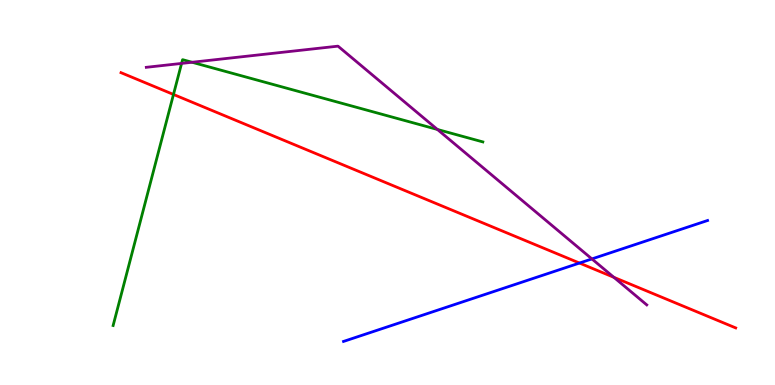[{'lines': ['blue', 'red'], 'intersections': [{'x': 7.48, 'y': 3.17}]}, {'lines': ['green', 'red'], 'intersections': [{'x': 2.24, 'y': 7.55}]}, {'lines': ['purple', 'red'], 'intersections': [{'x': 7.92, 'y': 2.8}]}, {'lines': ['blue', 'green'], 'intersections': []}, {'lines': ['blue', 'purple'], 'intersections': [{'x': 7.64, 'y': 3.27}]}, {'lines': ['green', 'purple'], 'intersections': [{'x': 2.34, 'y': 8.35}, {'x': 2.48, 'y': 8.38}, {'x': 5.64, 'y': 6.64}]}]